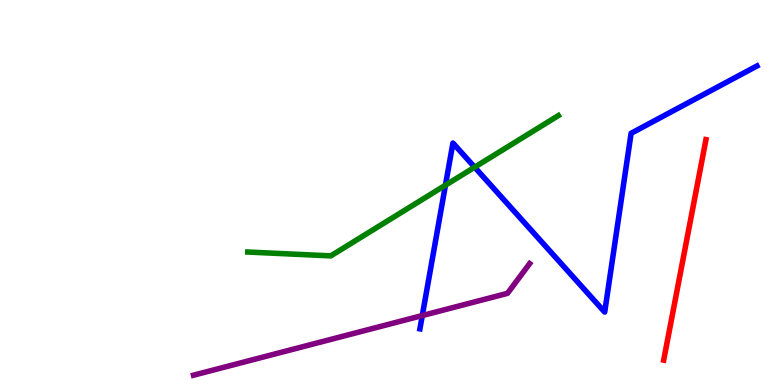[{'lines': ['blue', 'red'], 'intersections': []}, {'lines': ['green', 'red'], 'intersections': []}, {'lines': ['purple', 'red'], 'intersections': []}, {'lines': ['blue', 'green'], 'intersections': [{'x': 5.75, 'y': 5.19}, {'x': 6.12, 'y': 5.66}]}, {'lines': ['blue', 'purple'], 'intersections': [{'x': 5.45, 'y': 1.8}]}, {'lines': ['green', 'purple'], 'intersections': []}]